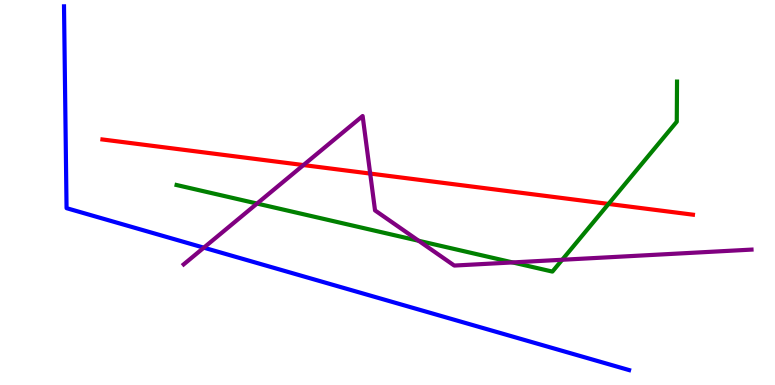[{'lines': ['blue', 'red'], 'intersections': []}, {'lines': ['green', 'red'], 'intersections': [{'x': 7.85, 'y': 4.7}]}, {'lines': ['purple', 'red'], 'intersections': [{'x': 3.92, 'y': 5.71}, {'x': 4.78, 'y': 5.49}]}, {'lines': ['blue', 'green'], 'intersections': []}, {'lines': ['blue', 'purple'], 'intersections': [{'x': 2.63, 'y': 3.57}]}, {'lines': ['green', 'purple'], 'intersections': [{'x': 3.32, 'y': 4.71}, {'x': 5.4, 'y': 3.75}, {'x': 6.61, 'y': 3.18}, {'x': 7.25, 'y': 3.25}]}]